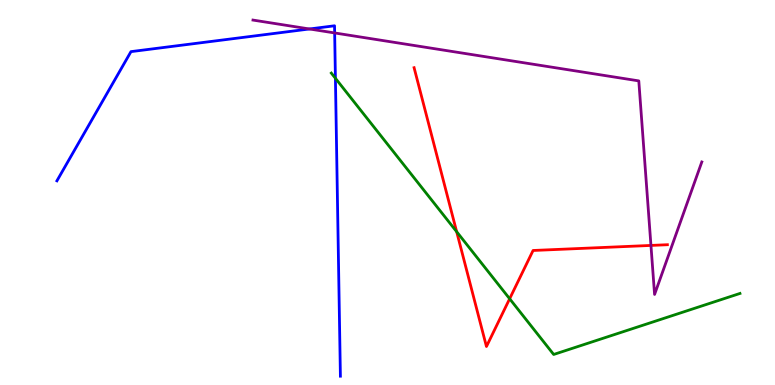[{'lines': ['blue', 'red'], 'intersections': []}, {'lines': ['green', 'red'], 'intersections': [{'x': 5.89, 'y': 3.98}, {'x': 6.58, 'y': 2.24}]}, {'lines': ['purple', 'red'], 'intersections': [{'x': 8.4, 'y': 3.63}]}, {'lines': ['blue', 'green'], 'intersections': [{'x': 4.33, 'y': 7.97}]}, {'lines': ['blue', 'purple'], 'intersections': [{'x': 3.99, 'y': 9.25}, {'x': 4.32, 'y': 9.14}]}, {'lines': ['green', 'purple'], 'intersections': []}]